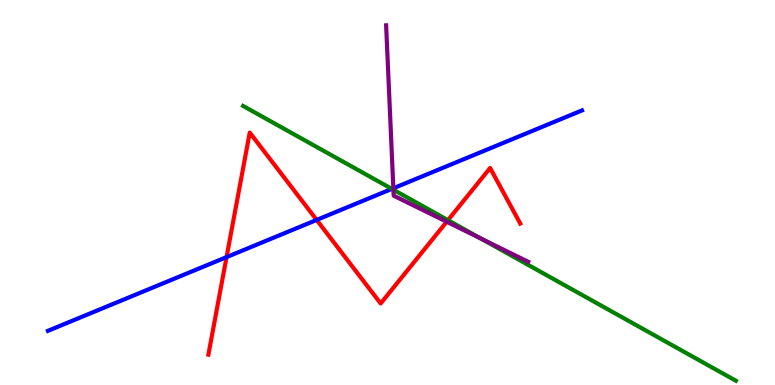[{'lines': ['blue', 'red'], 'intersections': [{'x': 2.92, 'y': 3.32}, {'x': 4.09, 'y': 4.29}]}, {'lines': ['green', 'red'], 'intersections': [{'x': 5.78, 'y': 4.28}]}, {'lines': ['purple', 'red'], 'intersections': [{'x': 5.76, 'y': 4.24}]}, {'lines': ['blue', 'green'], 'intersections': [{'x': 5.06, 'y': 5.09}]}, {'lines': ['blue', 'purple'], 'intersections': [{'x': 5.08, 'y': 5.11}]}, {'lines': ['green', 'purple'], 'intersections': [{'x': 5.08, 'y': 5.07}, {'x': 6.21, 'y': 3.8}]}]